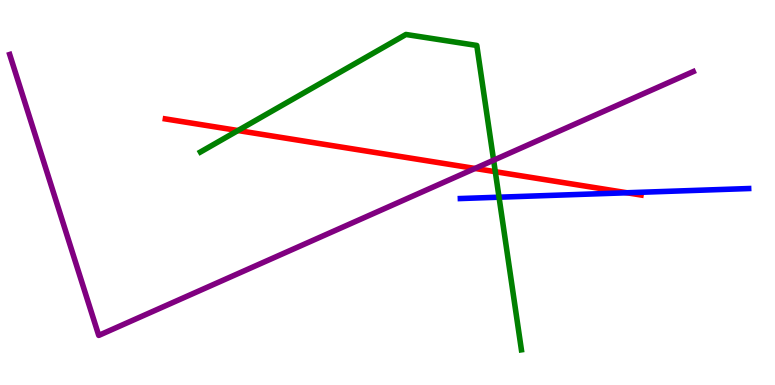[{'lines': ['blue', 'red'], 'intersections': [{'x': 8.09, 'y': 4.99}]}, {'lines': ['green', 'red'], 'intersections': [{'x': 3.07, 'y': 6.61}, {'x': 6.39, 'y': 5.54}]}, {'lines': ['purple', 'red'], 'intersections': [{'x': 6.13, 'y': 5.62}]}, {'lines': ['blue', 'green'], 'intersections': [{'x': 6.44, 'y': 4.88}]}, {'lines': ['blue', 'purple'], 'intersections': []}, {'lines': ['green', 'purple'], 'intersections': [{'x': 6.37, 'y': 5.84}]}]